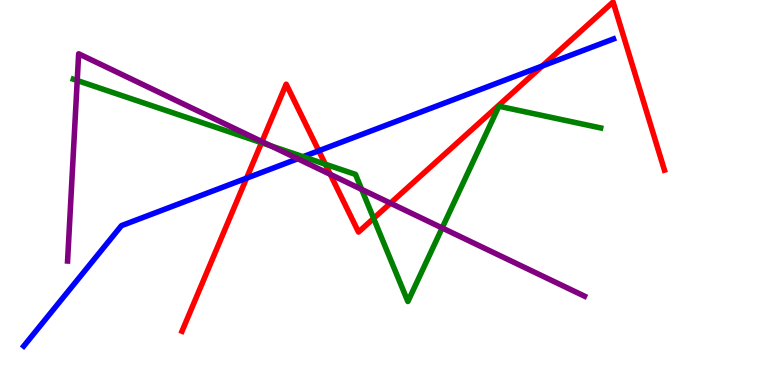[{'lines': ['blue', 'red'], 'intersections': [{'x': 3.18, 'y': 5.37}, {'x': 4.11, 'y': 6.08}, {'x': 7.0, 'y': 8.29}]}, {'lines': ['green', 'red'], 'intersections': [{'x': 3.37, 'y': 6.29}, {'x': 4.2, 'y': 5.73}, {'x': 4.82, 'y': 4.33}]}, {'lines': ['purple', 'red'], 'intersections': [{'x': 3.38, 'y': 6.32}, {'x': 4.26, 'y': 5.47}, {'x': 5.04, 'y': 4.72}]}, {'lines': ['blue', 'green'], 'intersections': [{'x': 3.91, 'y': 5.93}]}, {'lines': ['blue', 'purple'], 'intersections': [{'x': 3.84, 'y': 5.88}]}, {'lines': ['green', 'purple'], 'intersections': [{'x': 0.996, 'y': 7.91}, {'x': 3.49, 'y': 6.21}, {'x': 4.67, 'y': 5.08}, {'x': 5.71, 'y': 4.08}]}]